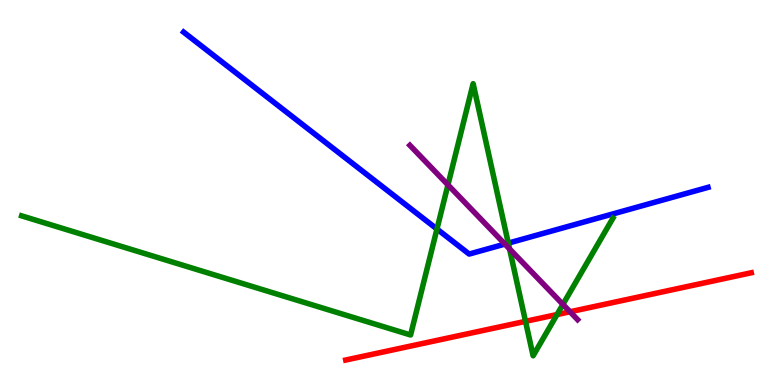[{'lines': ['blue', 'red'], 'intersections': []}, {'lines': ['green', 'red'], 'intersections': [{'x': 6.78, 'y': 1.65}, {'x': 7.19, 'y': 1.83}]}, {'lines': ['purple', 'red'], 'intersections': [{'x': 7.36, 'y': 1.9}]}, {'lines': ['blue', 'green'], 'intersections': [{'x': 5.64, 'y': 4.05}, {'x': 6.56, 'y': 3.68}]}, {'lines': ['blue', 'purple'], 'intersections': [{'x': 6.51, 'y': 3.66}]}, {'lines': ['green', 'purple'], 'intersections': [{'x': 5.78, 'y': 5.2}, {'x': 6.57, 'y': 3.53}, {'x': 7.26, 'y': 2.09}]}]